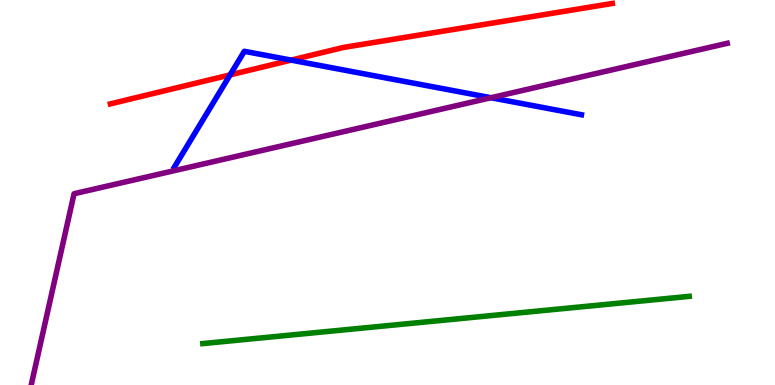[{'lines': ['blue', 'red'], 'intersections': [{'x': 2.97, 'y': 8.05}, {'x': 3.76, 'y': 8.44}]}, {'lines': ['green', 'red'], 'intersections': []}, {'lines': ['purple', 'red'], 'intersections': []}, {'lines': ['blue', 'green'], 'intersections': []}, {'lines': ['blue', 'purple'], 'intersections': [{'x': 6.33, 'y': 7.46}]}, {'lines': ['green', 'purple'], 'intersections': []}]